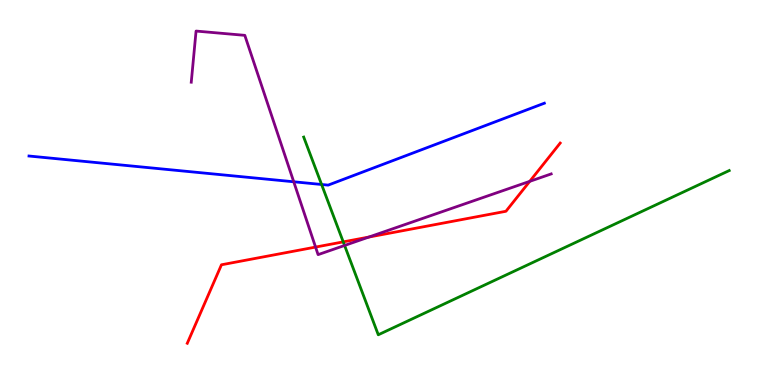[{'lines': ['blue', 'red'], 'intersections': []}, {'lines': ['green', 'red'], 'intersections': [{'x': 4.43, 'y': 3.72}]}, {'lines': ['purple', 'red'], 'intersections': [{'x': 4.07, 'y': 3.58}, {'x': 4.76, 'y': 3.84}, {'x': 6.84, 'y': 5.29}]}, {'lines': ['blue', 'green'], 'intersections': [{'x': 4.15, 'y': 5.21}]}, {'lines': ['blue', 'purple'], 'intersections': [{'x': 3.79, 'y': 5.28}]}, {'lines': ['green', 'purple'], 'intersections': [{'x': 4.45, 'y': 3.62}]}]